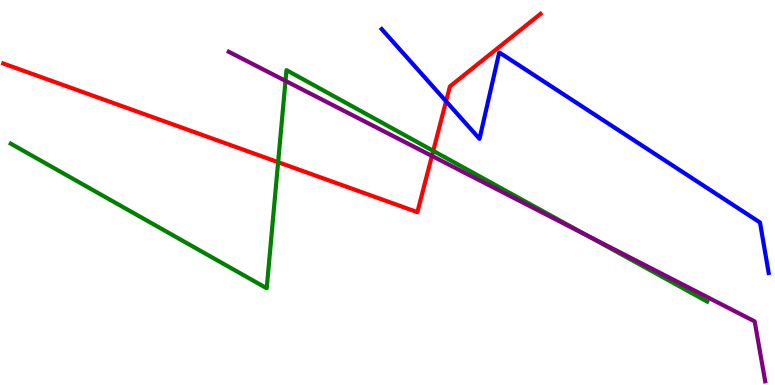[{'lines': ['blue', 'red'], 'intersections': [{'x': 5.76, 'y': 7.37}]}, {'lines': ['green', 'red'], 'intersections': [{'x': 3.59, 'y': 5.79}, {'x': 5.59, 'y': 6.08}]}, {'lines': ['purple', 'red'], 'intersections': [{'x': 5.57, 'y': 5.95}]}, {'lines': ['blue', 'green'], 'intersections': []}, {'lines': ['blue', 'purple'], 'intersections': []}, {'lines': ['green', 'purple'], 'intersections': [{'x': 3.68, 'y': 7.9}, {'x': 7.57, 'y': 3.89}]}]